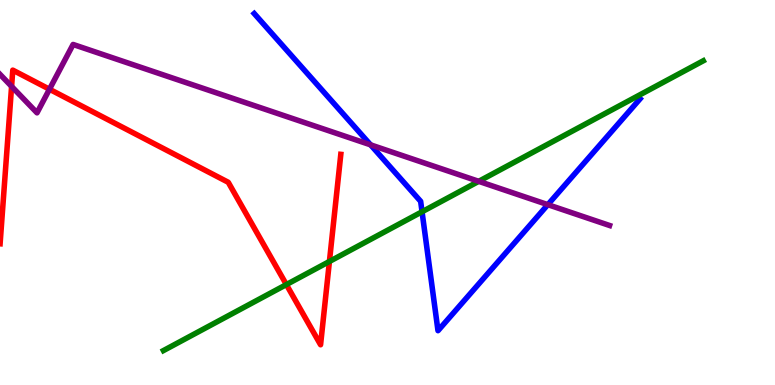[{'lines': ['blue', 'red'], 'intersections': []}, {'lines': ['green', 'red'], 'intersections': [{'x': 3.7, 'y': 2.61}, {'x': 4.25, 'y': 3.21}]}, {'lines': ['purple', 'red'], 'intersections': [{'x': 0.15, 'y': 7.76}, {'x': 0.638, 'y': 7.68}]}, {'lines': ['blue', 'green'], 'intersections': [{'x': 5.45, 'y': 4.5}]}, {'lines': ['blue', 'purple'], 'intersections': [{'x': 4.78, 'y': 6.24}, {'x': 7.07, 'y': 4.68}]}, {'lines': ['green', 'purple'], 'intersections': [{'x': 6.18, 'y': 5.29}]}]